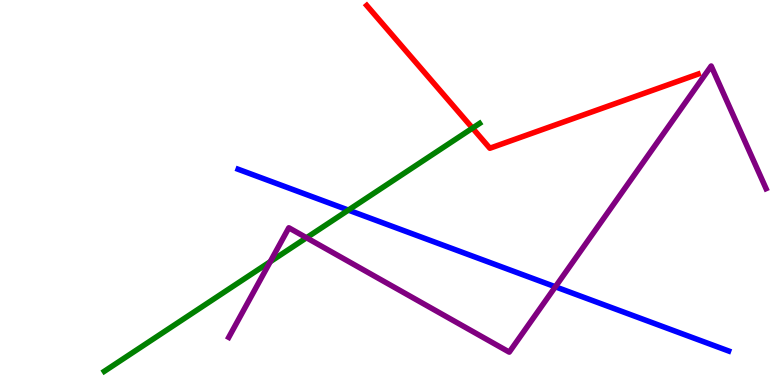[{'lines': ['blue', 'red'], 'intersections': []}, {'lines': ['green', 'red'], 'intersections': [{'x': 6.1, 'y': 6.67}]}, {'lines': ['purple', 'red'], 'intersections': []}, {'lines': ['blue', 'green'], 'intersections': [{'x': 4.5, 'y': 4.54}]}, {'lines': ['blue', 'purple'], 'intersections': [{'x': 7.17, 'y': 2.55}]}, {'lines': ['green', 'purple'], 'intersections': [{'x': 3.49, 'y': 3.2}, {'x': 3.95, 'y': 3.82}]}]